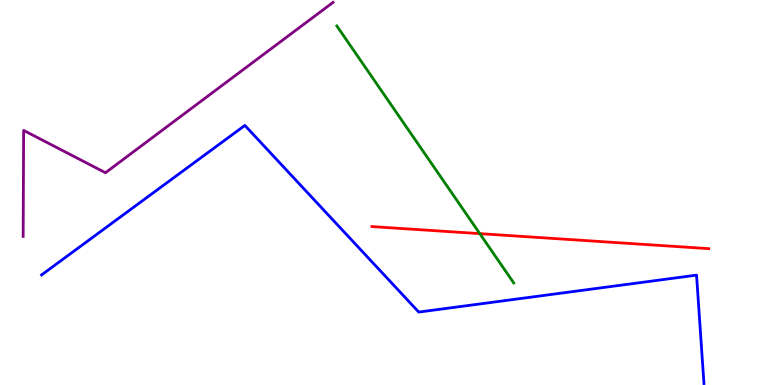[{'lines': ['blue', 'red'], 'intersections': []}, {'lines': ['green', 'red'], 'intersections': [{'x': 6.19, 'y': 3.93}]}, {'lines': ['purple', 'red'], 'intersections': []}, {'lines': ['blue', 'green'], 'intersections': []}, {'lines': ['blue', 'purple'], 'intersections': []}, {'lines': ['green', 'purple'], 'intersections': []}]